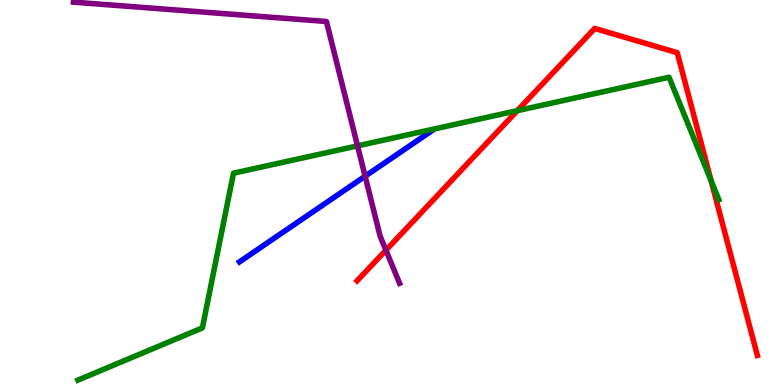[{'lines': ['blue', 'red'], 'intersections': []}, {'lines': ['green', 'red'], 'intersections': [{'x': 6.67, 'y': 7.13}, {'x': 9.18, 'y': 5.31}]}, {'lines': ['purple', 'red'], 'intersections': [{'x': 4.98, 'y': 3.5}]}, {'lines': ['blue', 'green'], 'intersections': []}, {'lines': ['blue', 'purple'], 'intersections': [{'x': 4.71, 'y': 5.42}]}, {'lines': ['green', 'purple'], 'intersections': [{'x': 4.61, 'y': 6.21}]}]